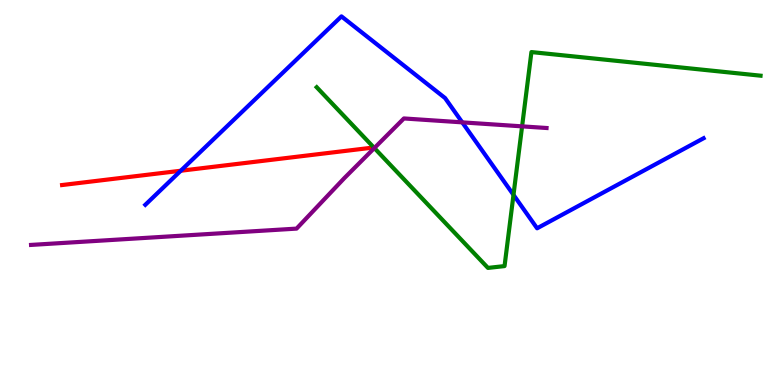[{'lines': ['blue', 'red'], 'intersections': [{'x': 2.33, 'y': 5.57}]}, {'lines': ['green', 'red'], 'intersections': []}, {'lines': ['purple', 'red'], 'intersections': []}, {'lines': ['blue', 'green'], 'intersections': [{'x': 6.63, 'y': 4.94}]}, {'lines': ['blue', 'purple'], 'intersections': [{'x': 5.96, 'y': 6.82}]}, {'lines': ['green', 'purple'], 'intersections': [{'x': 4.83, 'y': 6.15}, {'x': 6.74, 'y': 6.72}]}]